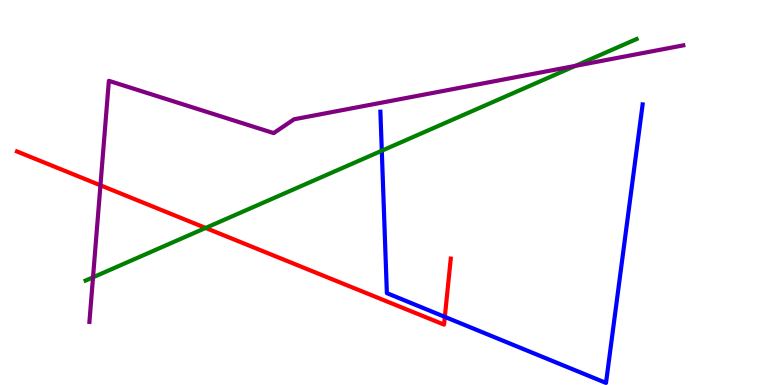[{'lines': ['blue', 'red'], 'intersections': [{'x': 5.74, 'y': 1.77}]}, {'lines': ['green', 'red'], 'intersections': [{'x': 2.65, 'y': 4.08}]}, {'lines': ['purple', 'red'], 'intersections': [{'x': 1.3, 'y': 5.19}]}, {'lines': ['blue', 'green'], 'intersections': [{'x': 4.93, 'y': 6.09}]}, {'lines': ['blue', 'purple'], 'intersections': []}, {'lines': ['green', 'purple'], 'intersections': [{'x': 1.2, 'y': 2.8}, {'x': 7.42, 'y': 8.29}]}]